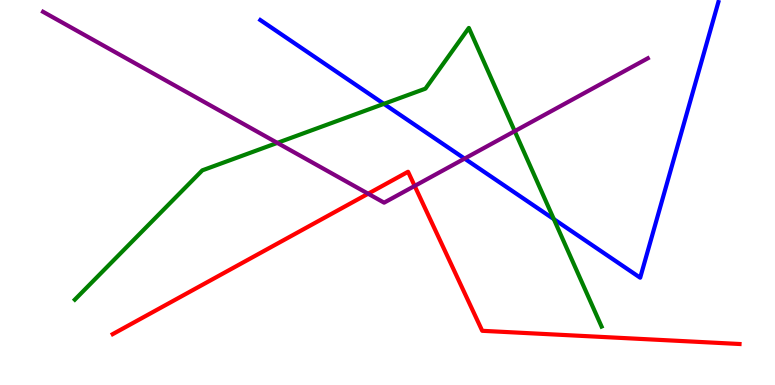[{'lines': ['blue', 'red'], 'intersections': []}, {'lines': ['green', 'red'], 'intersections': []}, {'lines': ['purple', 'red'], 'intersections': [{'x': 4.75, 'y': 4.97}, {'x': 5.35, 'y': 5.17}]}, {'lines': ['blue', 'green'], 'intersections': [{'x': 4.95, 'y': 7.3}, {'x': 7.15, 'y': 4.31}]}, {'lines': ['blue', 'purple'], 'intersections': [{'x': 5.99, 'y': 5.88}]}, {'lines': ['green', 'purple'], 'intersections': [{'x': 3.58, 'y': 6.29}, {'x': 6.64, 'y': 6.59}]}]